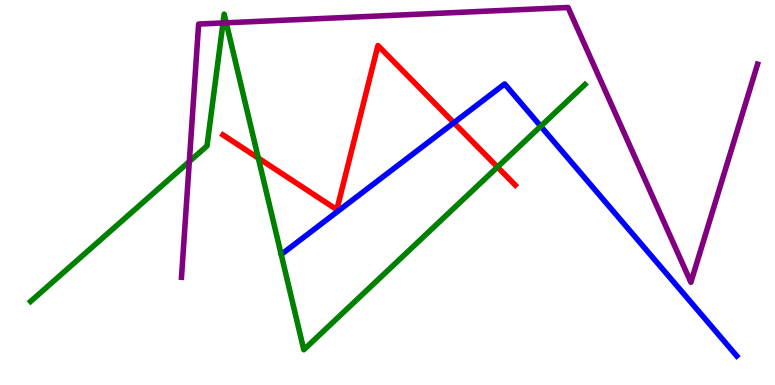[{'lines': ['blue', 'red'], 'intersections': [{'x': 5.86, 'y': 6.81}]}, {'lines': ['green', 'red'], 'intersections': [{'x': 3.33, 'y': 5.89}, {'x': 6.42, 'y': 5.66}]}, {'lines': ['purple', 'red'], 'intersections': []}, {'lines': ['blue', 'green'], 'intersections': [{'x': 6.98, 'y': 6.72}]}, {'lines': ['blue', 'purple'], 'intersections': []}, {'lines': ['green', 'purple'], 'intersections': [{'x': 2.44, 'y': 5.8}, {'x': 2.88, 'y': 9.4}, {'x': 2.92, 'y': 9.41}]}]